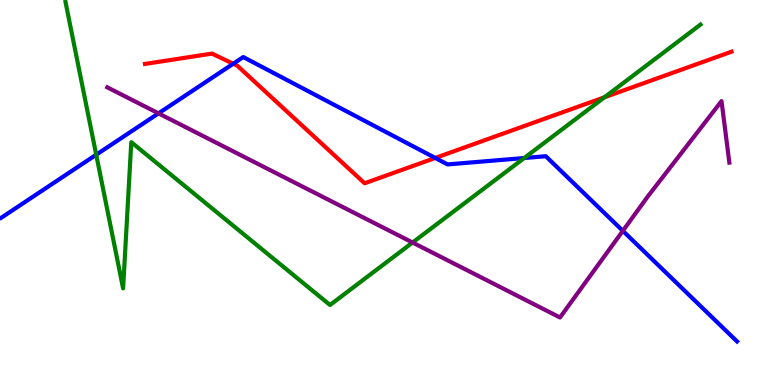[{'lines': ['blue', 'red'], 'intersections': [{'x': 3.01, 'y': 8.34}, {'x': 5.62, 'y': 5.9}]}, {'lines': ['green', 'red'], 'intersections': [{'x': 7.8, 'y': 7.47}]}, {'lines': ['purple', 'red'], 'intersections': []}, {'lines': ['blue', 'green'], 'intersections': [{'x': 1.24, 'y': 5.98}, {'x': 6.76, 'y': 5.9}]}, {'lines': ['blue', 'purple'], 'intersections': [{'x': 2.04, 'y': 7.06}, {'x': 8.04, 'y': 4.0}]}, {'lines': ['green', 'purple'], 'intersections': [{'x': 5.32, 'y': 3.7}]}]